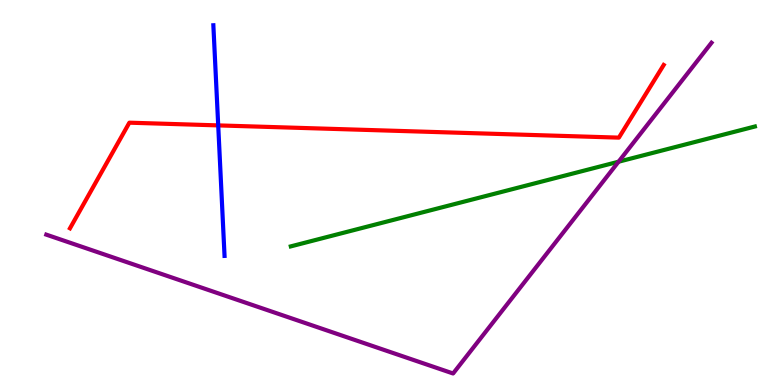[{'lines': ['blue', 'red'], 'intersections': [{'x': 2.82, 'y': 6.74}]}, {'lines': ['green', 'red'], 'intersections': []}, {'lines': ['purple', 'red'], 'intersections': []}, {'lines': ['blue', 'green'], 'intersections': []}, {'lines': ['blue', 'purple'], 'intersections': []}, {'lines': ['green', 'purple'], 'intersections': [{'x': 7.98, 'y': 5.8}]}]